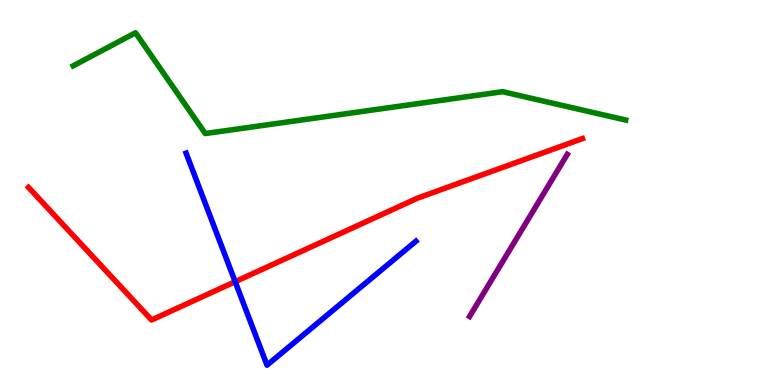[{'lines': ['blue', 'red'], 'intersections': [{'x': 3.03, 'y': 2.68}]}, {'lines': ['green', 'red'], 'intersections': []}, {'lines': ['purple', 'red'], 'intersections': []}, {'lines': ['blue', 'green'], 'intersections': []}, {'lines': ['blue', 'purple'], 'intersections': []}, {'lines': ['green', 'purple'], 'intersections': []}]